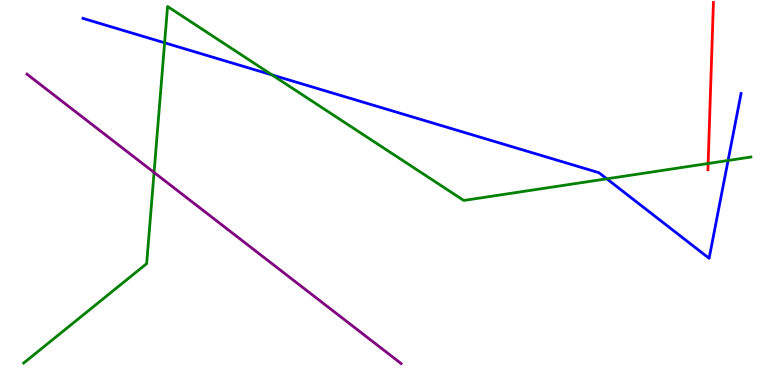[{'lines': ['blue', 'red'], 'intersections': []}, {'lines': ['green', 'red'], 'intersections': [{'x': 9.14, 'y': 5.75}]}, {'lines': ['purple', 'red'], 'intersections': []}, {'lines': ['blue', 'green'], 'intersections': [{'x': 2.12, 'y': 8.89}, {'x': 3.51, 'y': 8.05}, {'x': 7.83, 'y': 5.36}, {'x': 9.39, 'y': 5.83}]}, {'lines': ['blue', 'purple'], 'intersections': []}, {'lines': ['green', 'purple'], 'intersections': [{'x': 1.99, 'y': 5.52}]}]